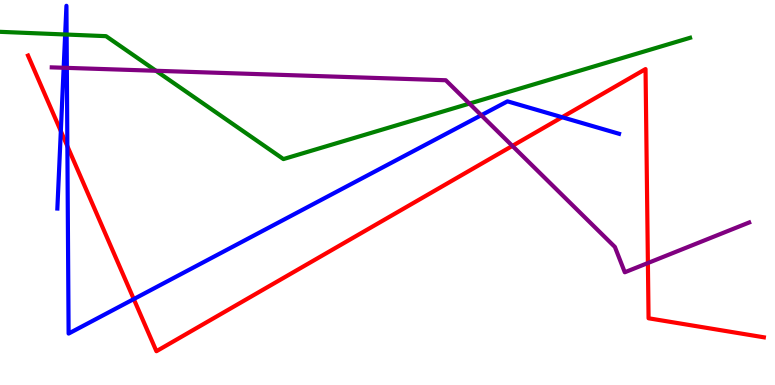[{'lines': ['blue', 'red'], 'intersections': [{'x': 0.785, 'y': 6.59}, {'x': 0.869, 'y': 6.2}, {'x': 1.73, 'y': 2.23}, {'x': 7.25, 'y': 6.96}]}, {'lines': ['green', 'red'], 'intersections': []}, {'lines': ['purple', 'red'], 'intersections': [{'x': 6.61, 'y': 6.21}, {'x': 8.36, 'y': 3.17}]}, {'lines': ['blue', 'green'], 'intersections': [{'x': 0.841, 'y': 9.1}, {'x': 0.86, 'y': 9.1}]}, {'lines': ['blue', 'purple'], 'intersections': [{'x': 0.821, 'y': 8.24}, {'x': 0.863, 'y': 8.24}, {'x': 6.21, 'y': 7.01}]}, {'lines': ['green', 'purple'], 'intersections': [{'x': 2.01, 'y': 8.16}, {'x': 6.06, 'y': 7.31}]}]